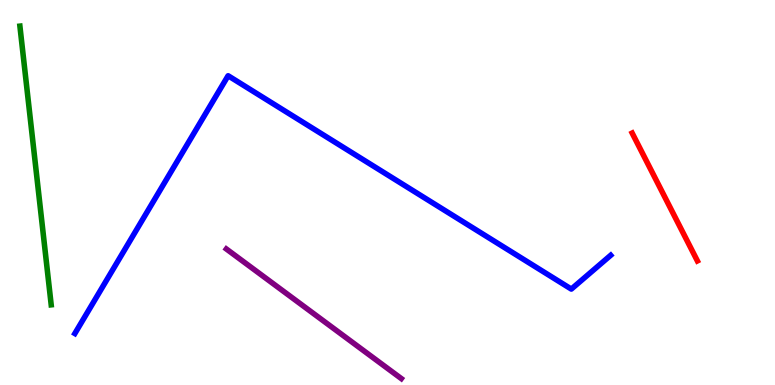[{'lines': ['blue', 'red'], 'intersections': []}, {'lines': ['green', 'red'], 'intersections': []}, {'lines': ['purple', 'red'], 'intersections': []}, {'lines': ['blue', 'green'], 'intersections': []}, {'lines': ['blue', 'purple'], 'intersections': []}, {'lines': ['green', 'purple'], 'intersections': []}]